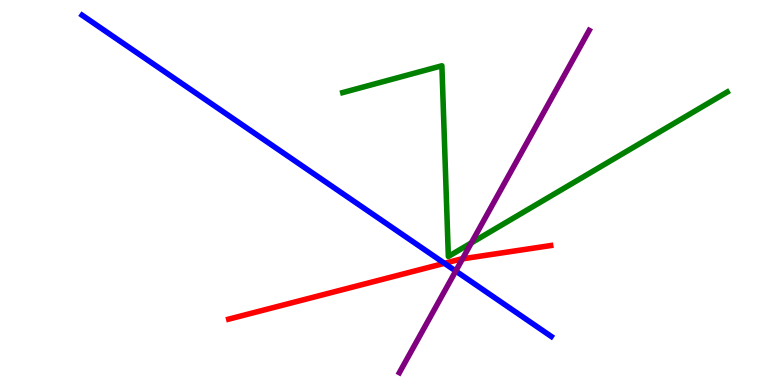[{'lines': ['blue', 'red'], 'intersections': [{'x': 5.73, 'y': 3.16}]}, {'lines': ['green', 'red'], 'intersections': []}, {'lines': ['purple', 'red'], 'intersections': [{'x': 5.97, 'y': 3.28}]}, {'lines': ['blue', 'green'], 'intersections': []}, {'lines': ['blue', 'purple'], 'intersections': [{'x': 5.88, 'y': 2.96}]}, {'lines': ['green', 'purple'], 'intersections': [{'x': 6.08, 'y': 3.69}]}]